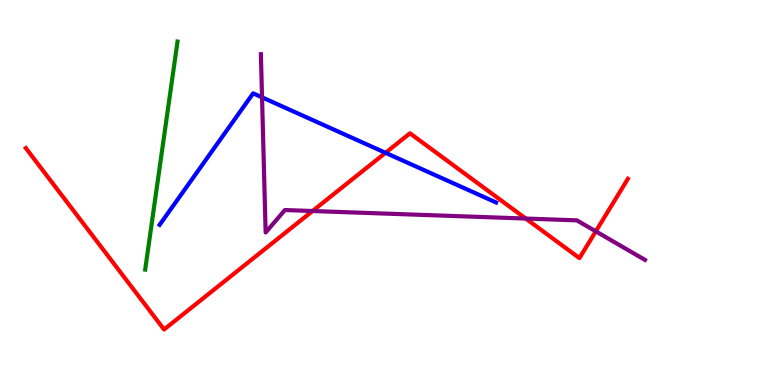[{'lines': ['blue', 'red'], 'intersections': [{'x': 4.97, 'y': 6.03}]}, {'lines': ['green', 'red'], 'intersections': []}, {'lines': ['purple', 'red'], 'intersections': [{'x': 4.03, 'y': 4.52}, {'x': 6.78, 'y': 4.32}, {'x': 7.69, 'y': 3.99}]}, {'lines': ['blue', 'green'], 'intersections': []}, {'lines': ['blue', 'purple'], 'intersections': [{'x': 3.38, 'y': 7.47}]}, {'lines': ['green', 'purple'], 'intersections': []}]